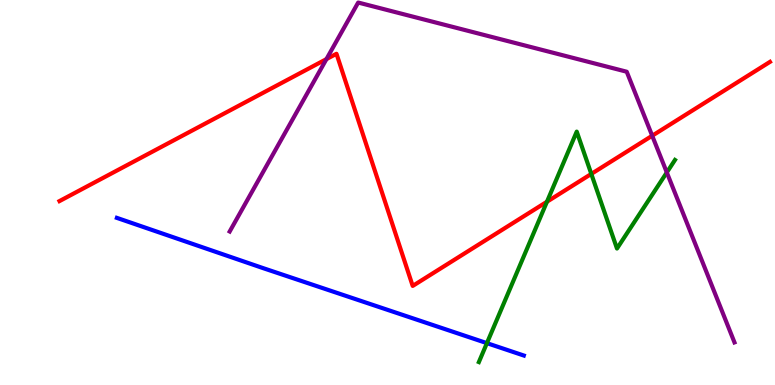[{'lines': ['blue', 'red'], 'intersections': []}, {'lines': ['green', 'red'], 'intersections': [{'x': 7.06, 'y': 4.76}, {'x': 7.63, 'y': 5.48}]}, {'lines': ['purple', 'red'], 'intersections': [{'x': 4.21, 'y': 8.46}, {'x': 8.42, 'y': 6.47}]}, {'lines': ['blue', 'green'], 'intersections': [{'x': 6.28, 'y': 1.09}]}, {'lines': ['blue', 'purple'], 'intersections': []}, {'lines': ['green', 'purple'], 'intersections': [{'x': 8.6, 'y': 5.52}]}]